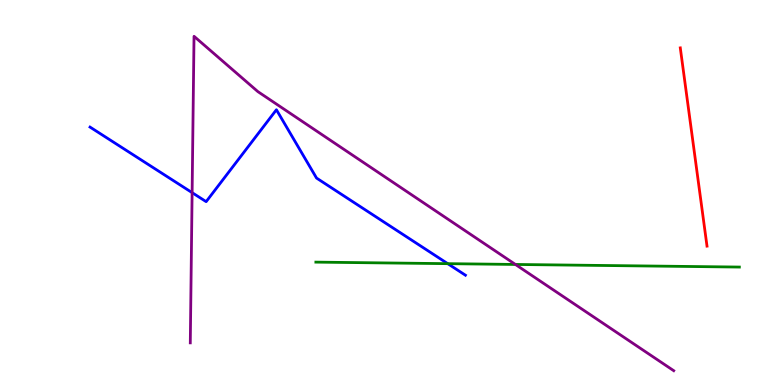[{'lines': ['blue', 'red'], 'intersections': []}, {'lines': ['green', 'red'], 'intersections': []}, {'lines': ['purple', 'red'], 'intersections': []}, {'lines': ['blue', 'green'], 'intersections': [{'x': 5.78, 'y': 3.15}]}, {'lines': ['blue', 'purple'], 'intersections': [{'x': 2.48, 'y': 5.0}]}, {'lines': ['green', 'purple'], 'intersections': [{'x': 6.65, 'y': 3.13}]}]